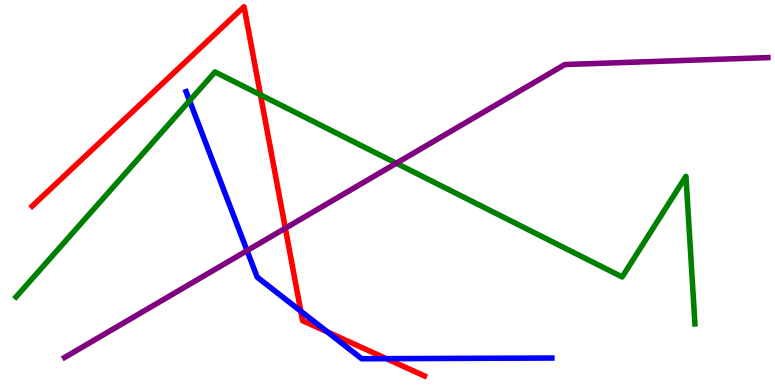[{'lines': ['blue', 'red'], 'intersections': [{'x': 3.88, 'y': 1.92}, {'x': 4.22, 'y': 1.38}, {'x': 4.99, 'y': 0.684}]}, {'lines': ['green', 'red'], 'intersections': [{'x': 3.36, 'y': 7.54}]}, {'lines': ['purple', 'red'], 'intersections': [{'x': 3.68, 'y': 4.07}]}, {'lines': ['blue', 'green'], 'intersections': [{'x': 2.45, 'y': 7.38}]}, {'lines': ['blue', 'purple'], 'intersections': [{'x': 3.19, 'y': 3.49}]}, {'lines': ['green', 'purple'], 'intersections': [{'x': 5.11, 'y': 5.76}]}]